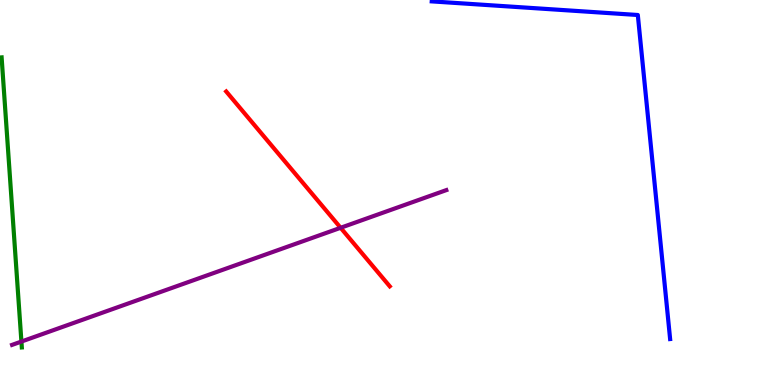[{'lines': ['blue', 'red'], 'intersections': []}, {'lines': ['green', 'red'], 'intersections': []}, {'lines': ['purple', 'red'], 'intersections': [{'x': 4.4, 'y': 4.08}]}, {'lines': ['blue', 'green'], 'intersections': []}, {'lines': ['blue', 'purple'], 'intersections': []}, {'lines': ['green', 'purple'], 'intersections': [{'x': 0.276, 'y': 1.13}]}]